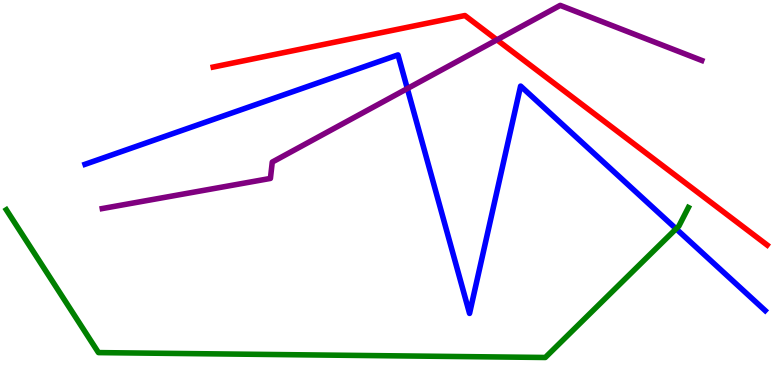[{'lines': ['blue', 'red'], 'intersections': []}, {'lines': ['green', 'red'], 'intersections': []}, {'lines': ['purple', 'red'], 'intersections': [{'x': 6.41, 'y': 8.97}]}, {'lines': ['blue', 'green'], 'intersections': [{'x': 8.72, 'y': 4.06}]}, {'lines': ['blue', 'purple'], 'intersections': [{'x': 5.26, 'y': 7.7}]}, {'lines': ['green', 'purple'], 'intersections': []}]